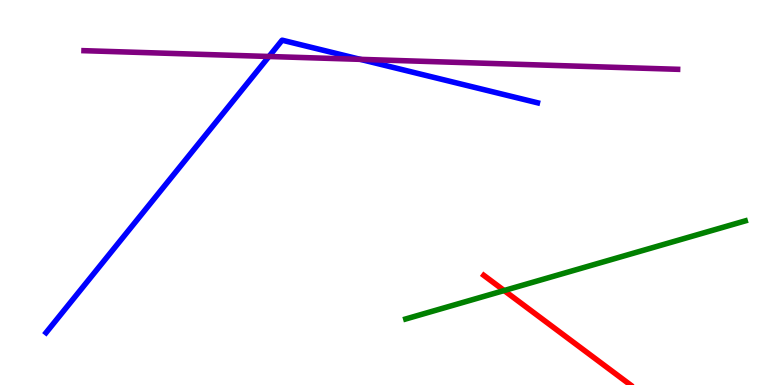[{'lines': ['blue', 'red'], 'intersections': []}, {'lines': ['green', 'red'], 'intersections': [{'x': 6.51, 'y': 2.45}]}, {'lines': ['purple', 'red'], 'intersections': []}, {'lines': ['blue', 'green'], 'intersections': []}, {'lines': ['blue', 'purple'], 'intersections': [{'x': 3.47, 'y': 8.53}, {'x': 4.65, 'y': 8.46}]}, {'lines': ['green', 'purple'], 'intersections': []}]